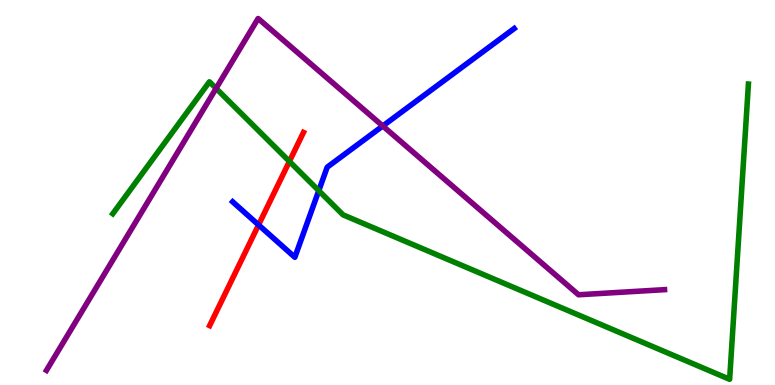[{'lines': ['blue', 'red'], 'intersections': [{'x': 3.34, 'y': 4.16}]}, {'lines': ['green', 'red'], 'intersections': [{'x': 3.73, 'y': 5.81}]}, {'lines': ['purple', 'red'], 'intersections': []}, {'lines': ['blue', 'green'], 'intersections': [{'x': 4.11, 'y': 5.05}]}, {'lines': ['blue', 'purple'], 'intersections': [{'x': 4.94, 'y': 6.73}]}, {'lines': ['green', 'purple'], 'intersections': [{'x': 2.79, 'y': 7.7}]}]